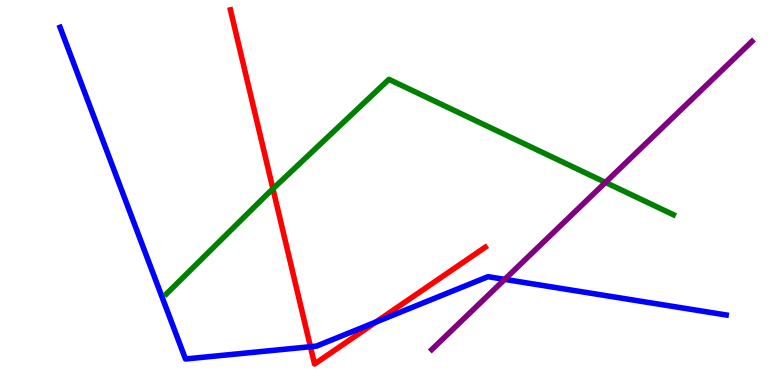[{'lines': ['blue', 'red'], 'intersections': [{'x': 4.01, 'y': 0.994}, {'x': 4.85, 'y': 1.63}]}, {'lines': ['green', 'red'], 'intersections': [{'x': 3.52, 'y': 5.1}]}, {'lines': ['purple', 'red'], 'intersections': []}, {'lines': ['blue', 'green'], 'intersections': []}, {'lines': ['blue', 'purple'], 'intersections': [{'x': 6.51, 'y': 2.74}]}, {'lines': ['green', 'purple'], 'intersections': [{'x': 7.81, 'y': 5.26}]}]